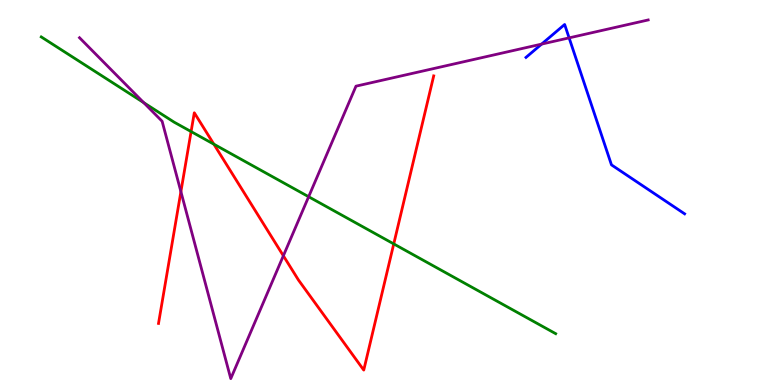[{'lines': ['blue', 'red'], 'intersections': []}, {'lines': ['green', 'red'], 'intersections': [{'x': 2.47, 'y': 6.58}, {'x': 2.76, 'y': 6.25}, {'x': 5.08, 'y': 3.66}]}, {'lines': ['purple', 'red'], 'intersections': [{'x': 2.33, 'y': 5.02}, {'x': 3.66, 'y': 3.36}]}, {'lines': ['blue', 'green'], 'intersections': []}, {'lines': ['blue', 'purple'], 'intersections': [{'x': 6.99, 'y': 8.85}, {'x': 7.34, 'y': 9.02}]}, {'lines': ['green', 'purple'], 'intersections': [{'x': 1.85, 'y': 7.33}, {'x': 3.98, 'y': 4.89}]}]